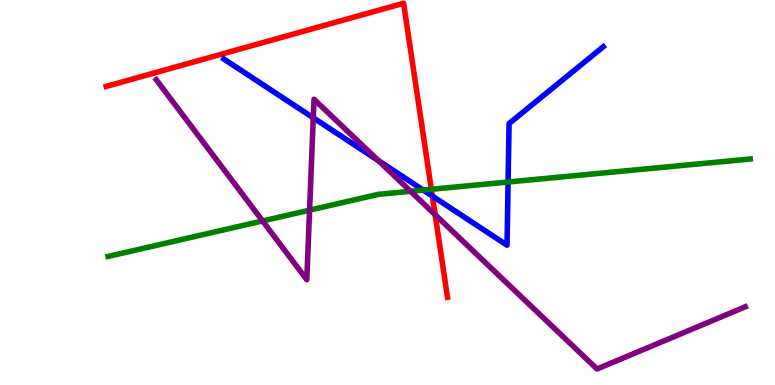[{'lines': ['blue', 'red'], 'intersections': [{'x': 5.58, 'y': 4.91}]}, {'lines': ['green', 'red'], 'intersections': [{'x': 5.57, 'y': 5.08}]}, {'lines': ['purple', 'red'], 'intersections': [{'x': 5.61, 'y': 4.42}]}, {'lines': ['blue', 'green'], 'intersections': [{'x': 5.46, 'y': 5.06}, {'x': 6.56, 'y': 5.27}]}, {'lines': ['blue', 'purple'], 'intersections': [{'x': 4.04, 'y': 6.94}, {'x': 4.88, 'y': 5.83}]}, {'lines': ['green', 'purple'], 'intersections': [{'x': 3.39, 'y': 4.26}, {'x': 3.99, 'y': 4.54}, {'x': 5.3, 'y': 5.03}]}]